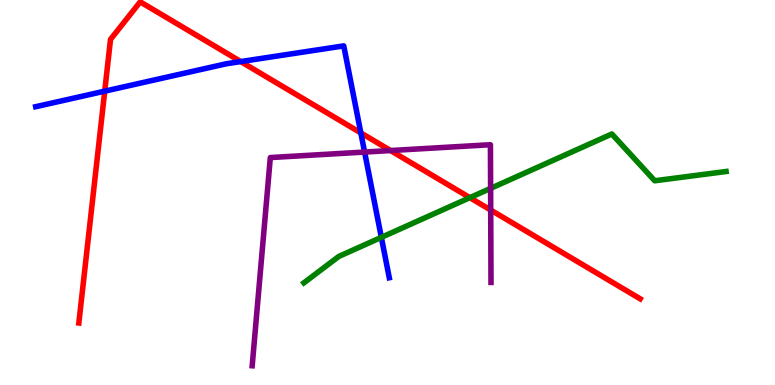[{'lines': ['blue', 'red'], 'intersections': [{'x': 1.35, 'y': 7.63}, {'x': 3.11, 'y': 8.4}, {'x': 4.66, 'y': 6.55}]}, {'lines': ['green', 'red'], 'intersections': [{'x': 6.06, 'y': 4.87}]}, {'lines': ['purple', 'red'], 'intersections': [{'x': 5.04, 'y': 6.09}, {'x': 6.33, 'y': 4.54}]}, {'lines': ['blue', 'green'], 'intersections': [{'x': 4.92, 'y': 3.83}]}, {'lines': ['blue', 'purple'], 'intersections': [{'x': 4.7, 'y': 6.05}]}, {'lines': ['green', 'purple'], 'intersections': [{'x': 6.33, 'y': 5.11}]}]